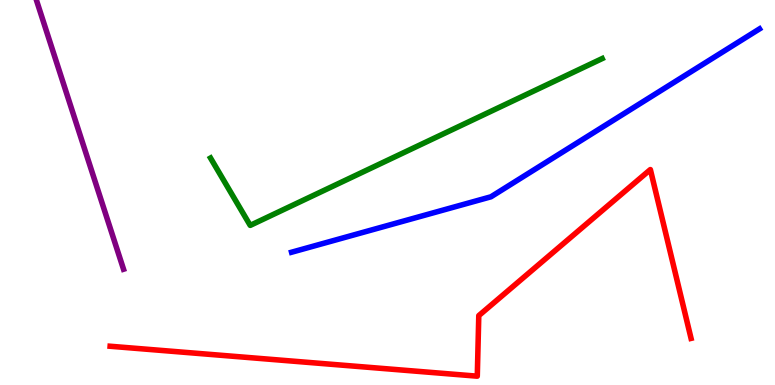[{'lines': ['blue', 'red'], 'intersections': []}, {'lines': ['green', 'red'], 'intersections': []}, {'lines': ['purple', 'red'], 'intersections': []}, {'lines': ['blue', 'green'], 'intersections': []}, {'lines': ['blue', 'purple'], 'intersections': []}, {'lines': ['green', 'purple'], 'intersections': []}]